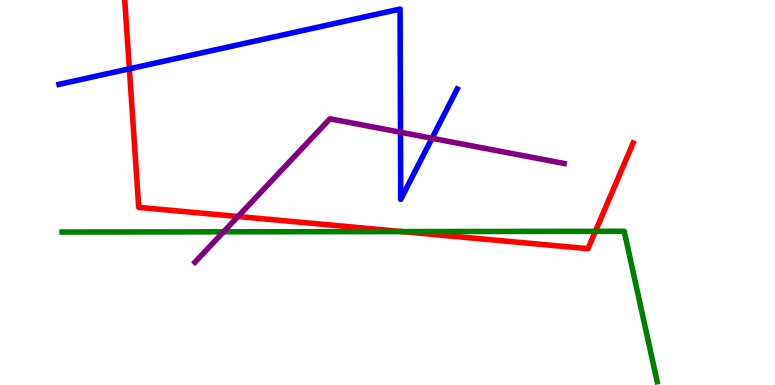[{'lines': ['blue', 'red'], 'intersections': [{'x': 1.67, 'y': 8.21}]}, {'lines': ['green', 'red'], 'intersections': [{'x': 5.19, 'y': 3.98}, {'x': 7.68, 'y': 3.99}]}, {'lines': ['purple', 'red'], 'intersections': [{'x': 3.07, 'y': 4.38}]}, {'lines': ['blue', 'green'], 'intersections': []}, {'lines': ['blue', 'purple'], 'intersections': [{'x': 5.17, 'y': 6.56}, {'x': 5.57, 'y': 6.41}]}, {'lines': ['green', 'purple'], 'intersections': [{'x': 2.88, 'y': 3.98}]}]